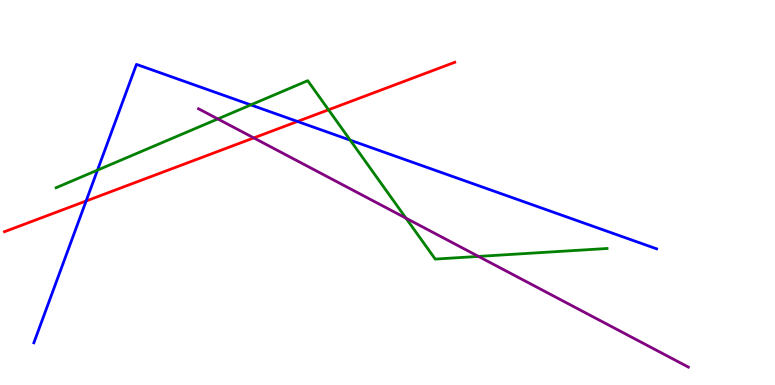[{'lines': ['blue', 'red'], 'intersections': [{'x': 1.11, 'y': 4.78}, {'x': 3.84, 'y': 6.84}]}, {'lines': ['green', 'red'], 'intersections': [{'x': 4.24, 'y': 7.15}]}, {'lines': ['purple', 'red'], 'intersections': [{'x': 3.27, 'y': 6.42}]}, {'lines': ['blue', 'green'], 'intersections': [{'x': 1.26, 'y': 5.58}, {'x': 3.24, 'y': 7.28}, {'x': 4.52, 'y': 6.36}]}, {'lines': ['blue', 'purple'], 'intersections': []}, {'lines': ['green', 'purple'], 'intersections': [{'x': 2.81, 'y': 6.91}, {'x': 5.24, 'y': 4.33}, {'x': 6.17, 'y': 3.34}]}]